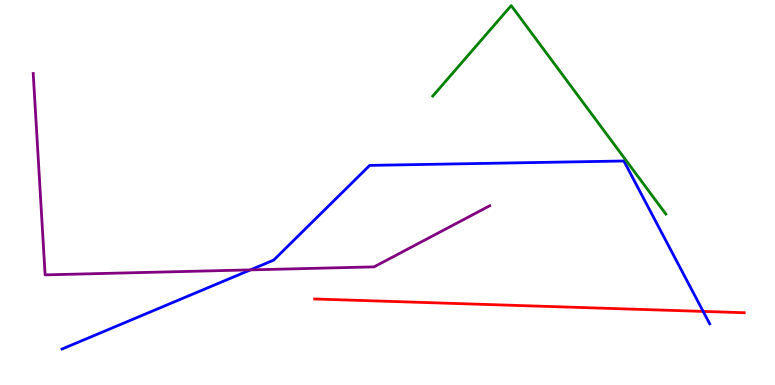[{'lines': ['blue', 'red'], 'intersections': [{'x': 9.07, 'y': 1.91}]}, {'lines': ['green', 'red'], 'intersections': []}, {'lines': ['purple', 'red'], 'intersections': []}, {'lines': ['blue', 'green'], 'intersections': []}, {'lines': ['blue', 'purple'], 'intersections': [{'x': 3.23, 'y': 2.99}]}, {'lines': ['green', 'purple'], 'intersections': []}]